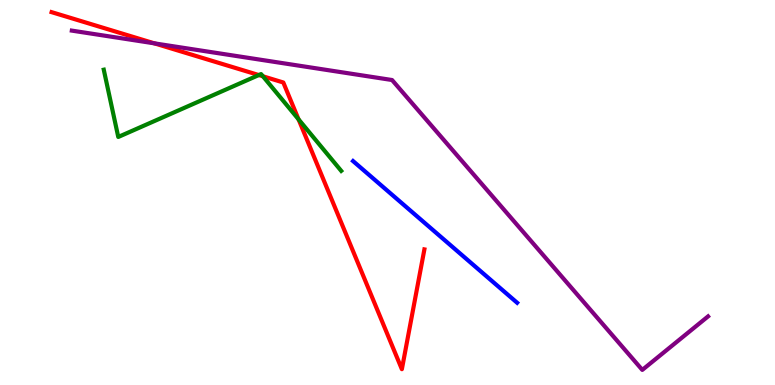[{'lines': ['blue', 'red'], 'intersections': []}, {'lines': ['green', 'red'], 'intersections': [{'x': 3.34, 'y': 8.05}, {'x': 3.39, 'y': 8.02}, {'x': 3.85, 'y': 6.9}]}, {'lines': ['purple', 'red'], 'intersections': [{'x': 1.99, 'y': 8.87}]}, {'lines': ['blue', 'green'], 'intersections': []}, {'lines': ['blue', 'purple'], 'intersections': []}, {'lines': ['green', 'purple'], 'intersections': []}]